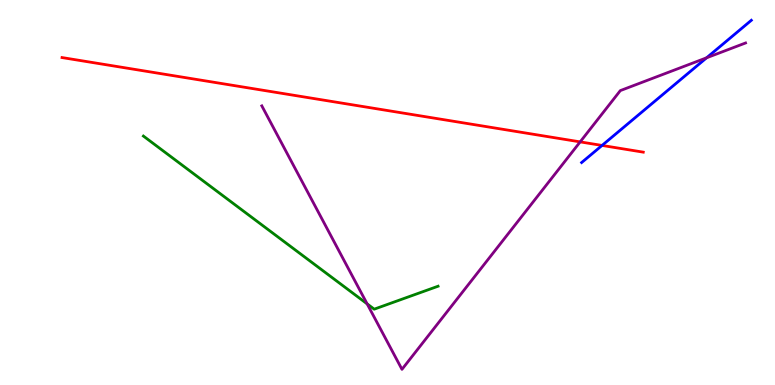[{'lines': ['blue', 'red'], 'intersections': [{'x': 7.77, 'y': 6.22}]}, {'lines': ['green', 'red'], 'intersections': []}, {'lines': ['purple', 'red'], 'intersections': [{'x': 7.49, 'y': 6.31}]}, {'lines': ['blue', 'green'], 'intersections': []}, {'lines': ['blue', 'purple'], 'intersections': [{'x': 9.12, 'y': 8.5}]}, {'lines': ['green', 'purple'], 'intersections': [{'x': 4.74, 'y': 2.11}]}]